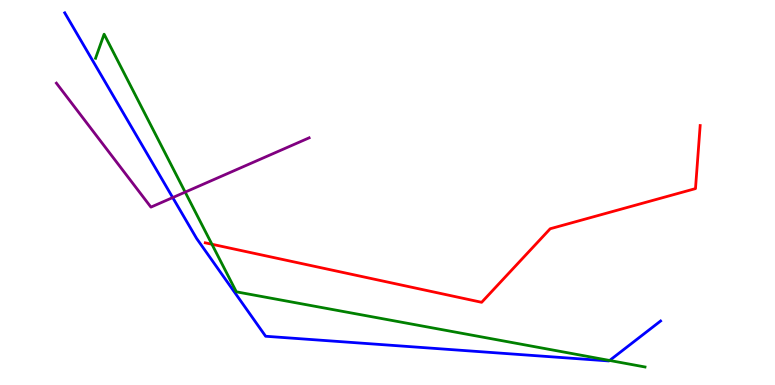[{'lines': ['blue', 'red'], 'intersections': []}, {'lines': ['green', 'red'], 'intersections': [{'x': 2.73, 'y': 3.66}]}, {'lines': ['purple', 'red'], 'intersections': []}, {'lines': ['blue', 'green'], 'intersections': [{'x': 7.87, 'y': 0.637}]}, {'lines': ['blue', 'purple'], 'intersections': [{'x': 2.23, 'y': 4.87}]}, {'lines': ['green', 'purple'], 'intersections': [{'x': 2.39, 'y': 5.01}]}]